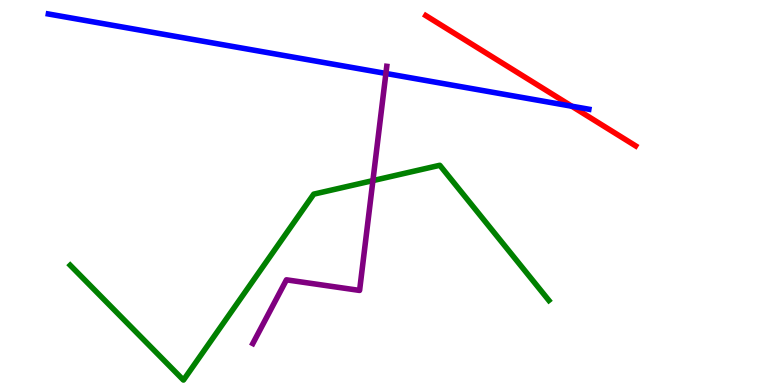[{'lines': ['blue', 'red'], 'intersections': [{'x': 7.38, 'y': 7.24}]}, {'lines': ['green', 'red'], 'intersections': []}, {'lines': ['purple', 'red'], 'intersections': []}, {'lines': ['blue', 'green'], 'intersections': []}, {'lines': ['blue', 'purple'], 'intersections': [{'x': 4.98, 'y': 8.09}]}, {'lines': ['green', 'purple'], 'intersections': [{'x': 4.81, 'y': 5.31}]}]